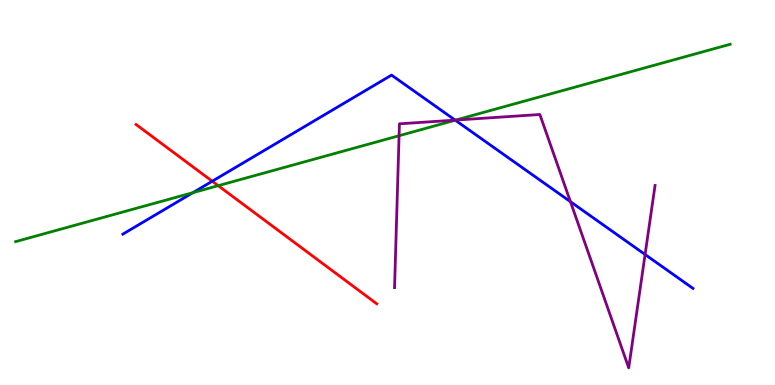[{'lines': ['blue', 'red'], 'intersections': [{'x': 2.74, 'y': 5.29}]}, {'lines': ['green', 'red'], 'intersections': [{'x': 2.82, 'y': 5.18}]}, {'lines': ['purple', 'red'], 'intersections': []}, {'lines': ['blue', 'green'], 'intersections': [{'x': 2.49, 'y': 5.0}, {'x': 5.87, 'y': 6.88}]}, {'lines': ['blue', 'purple'], 'intersections': [{'x': 5.87, 'y': 6.88}, {'x': 7.36, 'y': 4.76}, {'x': 8.32, 'y': 3.39}]}, {'lines': ['green', 'purple'], 'intersections': [{'x': 5.15, 'y': 6.47}, {'x': 5.88, 'y': 6.88}]}]